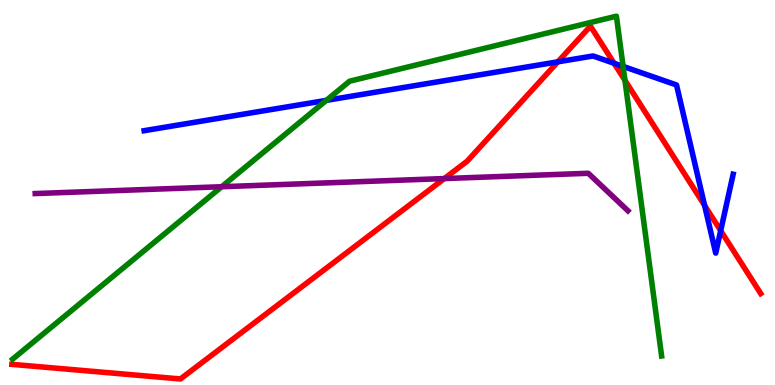[{'lines': ['blue', 'red'], 'intersections': [{'x': 7.2, 'y': 8.39}, {'x': 7.92, 'y': 8.36}, {'x': 9.09, 'y': 4.66}, {'x': 9.3, 'y': 4.01}]}, {'lines': ['green', 'red'], 'intersections': [{'x': 8.06, 'y': 7.91}]}, {'lines': ['purple', 'red'], 'intersections': [{'x': 5.73, 'y': 5.36}]}, {'lines': ['blue', 'green'], 'intersections': [{'x': 4.21, 'y': 7.39}, {'x': 8.04, 'y': 8.28}]}, {'lines': ['blue', 'purple'], 'intersections': []}, {'lines': ['green', 'purple'], 'intersections': [{'x': 2.86, 'y': 5.15}]}]